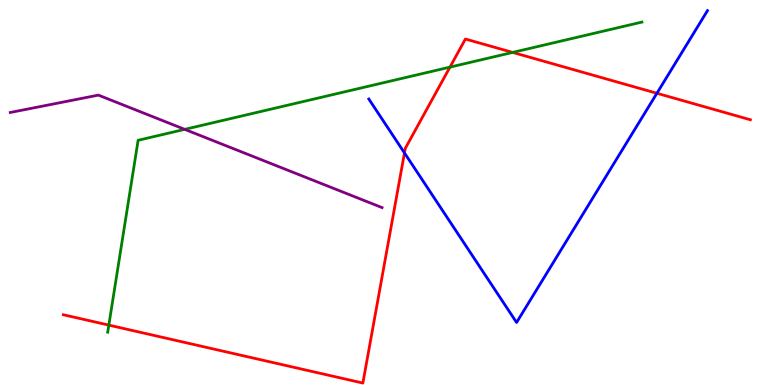[{'lines': ['blue', 'red'], 'intersections': [{'x': 5.22, 'y': 6.03}, {'x': 8.48, 'y': 7.58}]}, {'lines': ['green', 'red'], 'intersections': [{'x': 1.4, 'y': 1.56}, {'x': 5.81, 'y': 8.26}, {'x': 6.62, 'y': 8.64}]}, {'lines': ['purple', 'red'], 'intersections': []}, {'lines': ['blue', 'green'], 'intersections': []}, {'lines': ['blue', 'purple'], 'intersections': []}, {'lines': ['green', 'purple'], 'intersections': [{'x': 2.38, 'y': 6.64}]}]